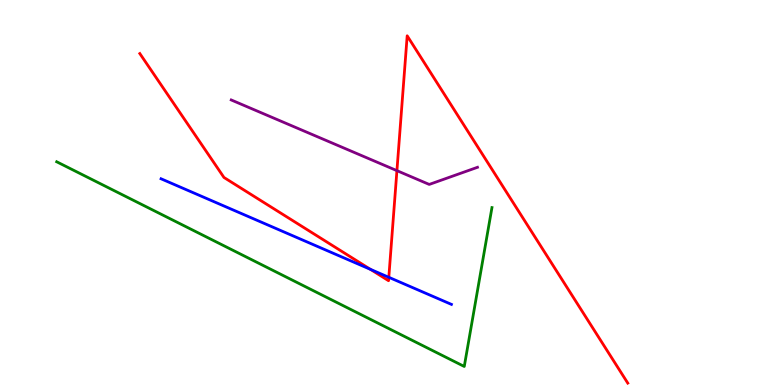[{'lines': ['blue', 'red'], 'intersections': [{'x': 4.78, 'y': 3.0}, {'x': 5.02, 'y': 2.8}]}, {'lines': ['green', 'red'], 'intersections': []}, {'lines': ['purple', 'red'], 'intersections': [{'x': 5.12, 'y': 5.57}]}, {'lines': ['blue', 'green'], 'intersections': []}, {'lines': ['blue', 'purple'], 'intersections': []}, {'lines': ['green', 'purple'], 'intersections': []}]